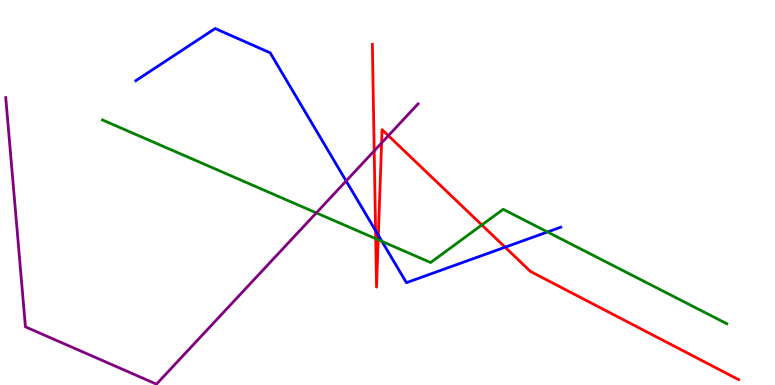[{'lines': ['blue', 'red'], 'intersections': [{'x': 4.85, 'y': 4.01}, {'x': 4.88, 'y': 3.89}, {'x': 6.52, 'y': 3.58}]}, {'lines': ['green', 'red'], 'intersections': [{'x': 4.85, 'y': 3.8}, {'x': 4.88, 'y': 3.77}, {'x': 6.22, 'y': 4.16}]}, {'lines': ['purple', 'red'], 'intersections': [{'x': 4.83, 'y': 6.08}, {'x': 4.92, 'y': 6.29}, {'x': 5.01, 'y': 6.48}]}, {'lines': ['blue', 'green'], 'intersections': [{'x': 4.93, 'y': 3.73}, {'x': 7.06, 'y': 3.97}]}, {'lines': ['blue', 'purple'], 'intersections': [{'x': 4.47, 'y': 5.3}]}, {'lines': ['green', 'purple'], 'intersections': [{'x': 4.08, 'y': 4.47}]}]